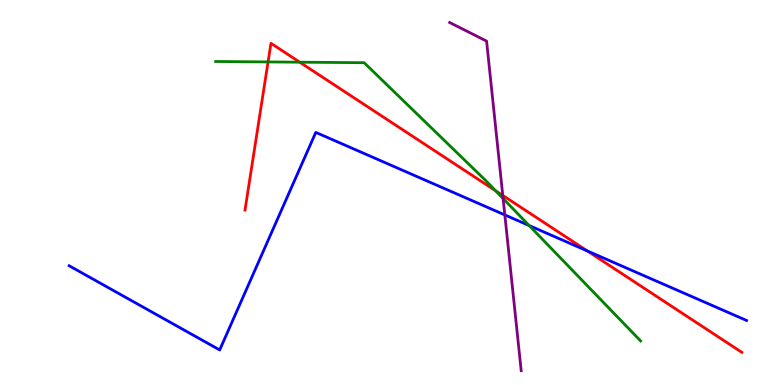[{'lines': ['blue', 'red'], 'intersections': [{'x': 7.58, 'y': 3.48}]}, {'lines': ['green', 'red'], 'intersections': [{'x': 3.46, 'y': 8.39}, {'x': 3.87, 'y': 8.38}, {'x': 6.39, 'y': 5.05}]}, {'lines': ['purple', 'red'], 'intersections': [{'x': 6.49, 'y': 4.92}]}, {'lines': ['blue', 'green'], 'intersections': [{'x': 6.83, 'y': 4.14}]}, {'lines': ['blue', 'purple'], 'intersections': [{'x': 6.51, 'y': 4.42}]}, {'lines': ['green', 'purple'], 'intersections': [{'x': 6.49, 'y': 4.84}]}]